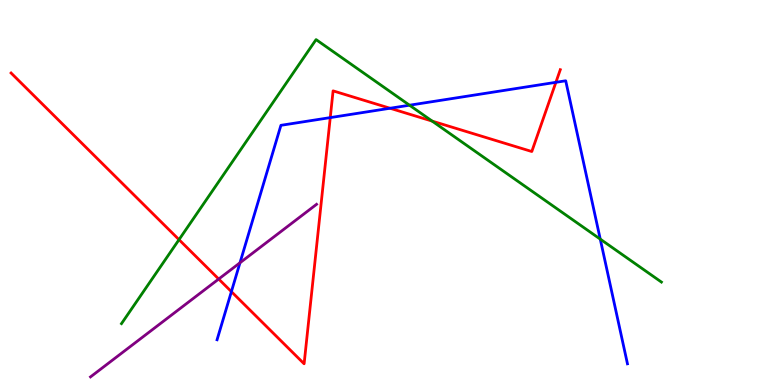[{'lines': ['blue', 'red'], 'intersections': [{'x': 2.99, 'y': 2.43}, {'x': 4.26, 'y': 6.95}, {'x': 5.03, 'y': 7.19}, {'x': 7.17, 'y': 7.86}]}, {'lines': ['green', 'red'], 'intersections': [{'x': 2.31, 'y': 3.78}, {'x': 5.58, 'y': 6.85}]}, {'lines': ['purple', 'red'], 'intersections': [{'x': 2.82, 'y': 2.75}]}, {'lines': ['blue', 'green'], 'intersections': [{'x': 5.28, 'y': 7.27}, {'x': 7.75, 'y': 3.79}]}, {'lines': ['blue', 'purple'], 'intersections': [{'x': 3.1, 'y': 3.17}]}, {'lines': ['green', 'purple'], 'intersections': []}]